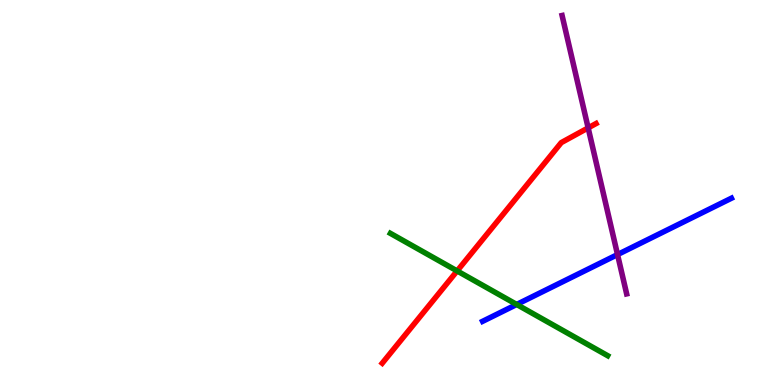[{'lines': ['blue', 'red'], 'intersections': []}, {'lines': ['green', 'red'], 'intersections': [{'x': 5.9, 'y': 2.96}]}, {'lines': ['purple', 'red'], 'intersections': [{'x': 7.59, 'y': 6.68}]}, {'lines': ['blue', 'green'], 'intersections': [{'x': 6.67, 'y': 2.09}]}, {'lines': ['blue', 'purple'], 'intersections': [{'x': 7.97, 'y': 3.39}]}, {'lines': ['green', 'purple'], 'intersections': []}]